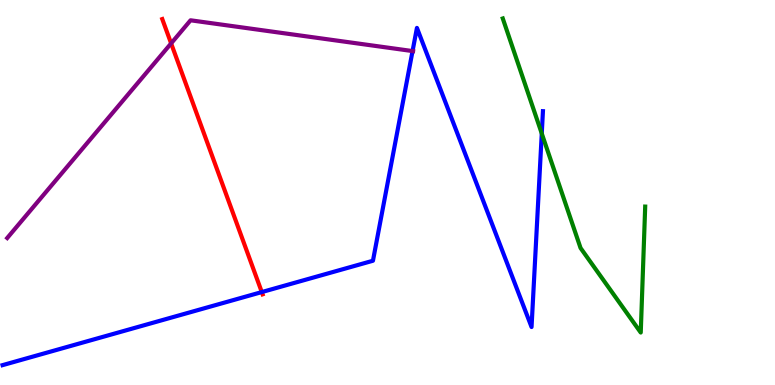[{'lines': ['blue', 'red'], 'intersections': [{'x': 3.38, 'y': 2.41}]}, {'lines': ['green', 'red'], 'intersections': []}, {'lines': ['purple', 'red'], 'intersections': [{'x': 2.21, 'y': 8.87}]}, {'lines': ['blue', 'green'], 'intersections': [{'x': 6.99, 'y': 6.53}]}, {'lines': ['blue', 'purple'], 'intersections': [{'x': 5.32, 'y': 8.67}]}, {'lines': ['green', 'purple'], 'intersections': []}]